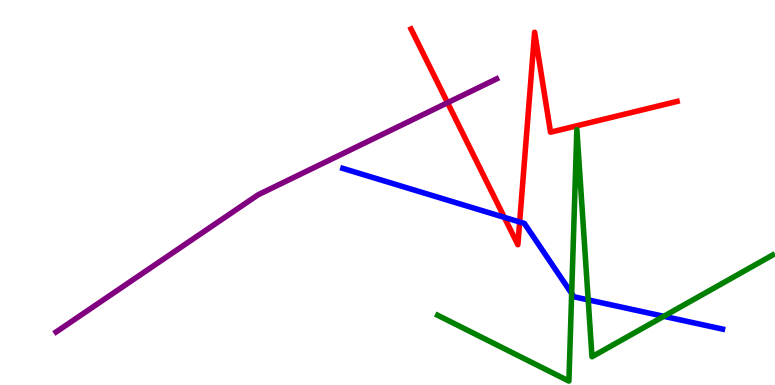[{'lines': ['blue', 'red'], 'intersections': [{'x': 6.51, 'y': 4.35}, {'x': 6.71, 'y': 4.23}]}, {'lines': ['green', 'red'], 'intersections': []}, {'lines': ['purple', 'red'], 'intersections': [{'x': 5.77, 'y': 7.33}]}, {'lines': ['blue', 'green'], 'intersections': [{'x': 7.38, 'y': 2.38}, {'x': 7.59, 'y': 2.21}, {'x': 8.57, 'y': 1.78}]}, {'lines': ['blue', 'purple'], 'intersections': []}, {'lines': ['green', 'purple'], 'intersections': []}]